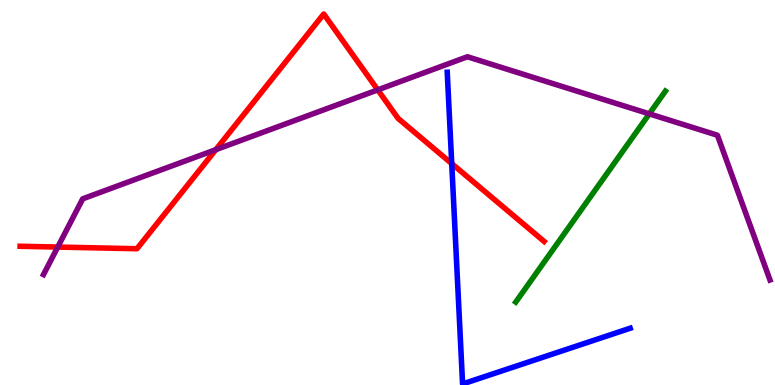[{'lines': ['blue', 'red'], 'intersections': [{'x': 5.83, 'y': 5.75}]}, {'lines': ['green', 'red'], 'intersections': []}, {'lines': ['purple', 'red'], 'intersections': [{'x': 0.745, 'y': 3.58}, {'x': 2.78, 'y': 6.11}, {'x': 4.87, 'y': 7.67}]}, {'lines': ['blue', 'green'], 'intersections': []}, {'lines': ['blue', 'purple'], 'intersections': []}, {'lines': ['green', 'purple'], 'intersections': [{'x': 8.38, 'y': 7.04}]}]